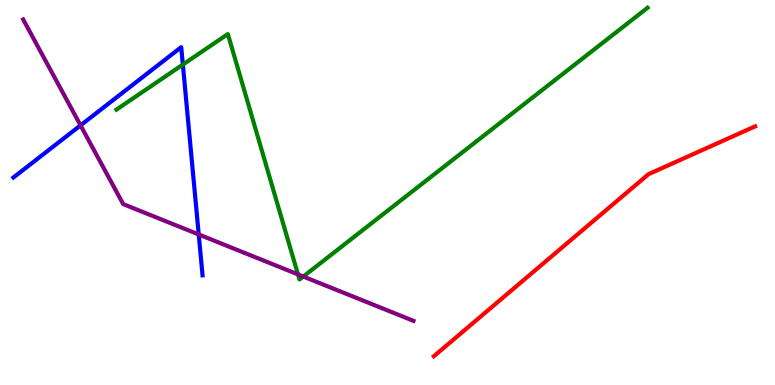[{'lines': ['blue', 'red'], 'intersections': []}, {'lines': ['green', 'red'], 'intersections': []}, {'lines': ['purple', 'red'], 'intersections': []}, {'lines': ['blue', 'green'], 'intersections': [{'x': 2.36, 'y': 8.32}]}, {'lines': ['blue', 'purple'], 'intersections': [{'x': 1.04, 'y': 6.74}, {'x': 2.56, 'y': 3.91}]}, {'lines': ['green', 'purple'], 'intersections': [{'x': 3.84, 'y': 2.87}, {'x': 3.91, 'y': 2.82}]}]